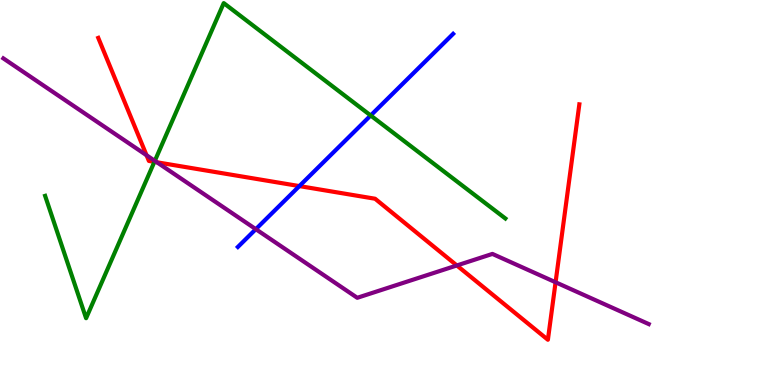[{'lines': ['blue', 'red'], 'intersections': [{'x': 3.86, 'y': 5.17}]}, {'lines': ['green', 'red'], 'intersections': [{'x': 1.99, 'y': 5.8}]}, {'lines': ['purple', 'red'], 'intersections': [{'x': 1.89, 'y': 5.97}, {'x': 2.03, 'y': 5.78}, {'x': 5.89, 'y': 3.1}, {'x': 7.17, 'y': 2.67}]}, {'lines': ['blue', 'green'], 'intersections': [{'x': 4.78, 'y': 7.0}]}, {'lines': ['blue', 'purple'], 'intersections': [{'x': 3.3, 'y': 4.05}]}, {'lines': ['green', 'purple'], 'intersections': [{'x': 2.0, 'y': 5.82}]}]